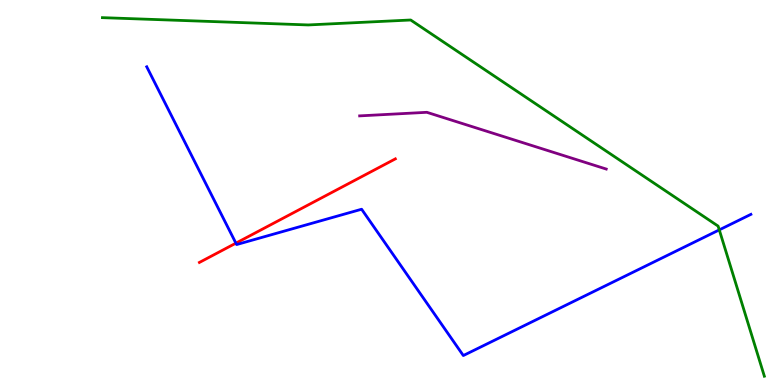[{'lines': ['blue', 'red'], 'intersections': [{'x': 3.04, 'y': 3.68}]}, {'lines': ['green', 'red'], 'intersections': []}, {'lines': ['purple', 'red'], 'intersections': []}, {'lines': ['blue', 'green'], 'intersections': [{'x': 9.28, 'y': 4.03}]}, {'lines': ['blue', 'purple'], 'intersections': []}, {'lines': ['green', 'purple'], 'intersections': []}]